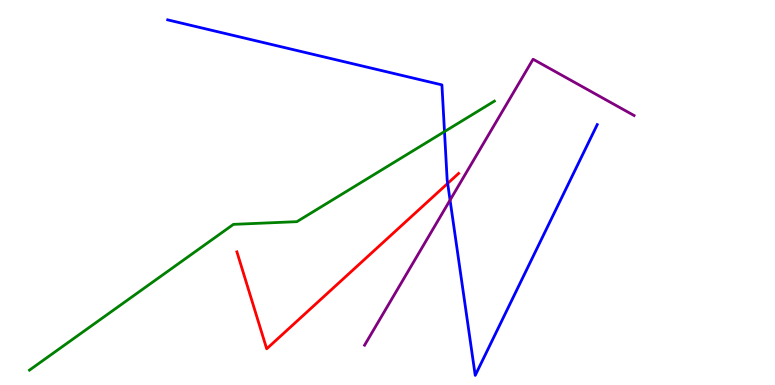[{'lines': ['blue', 'red'], 'intersections': [{'x': 5.78, 'y': 5.24}]}, {'lines': ['green', 'red'], 'intersections': []}, {'lines': ['purple', 'red'], 'intersections': []}, {'lines': ['blue', 'green'], 'intersections': [{'x': 5.74, 'y': 6.58}]}, {'lines': ['blue', 'purple'], 'intersections': [{'x': 5.81, 'y': 4.8}]}, {'lines': ['green', 'purple'], 'intersections': []}]